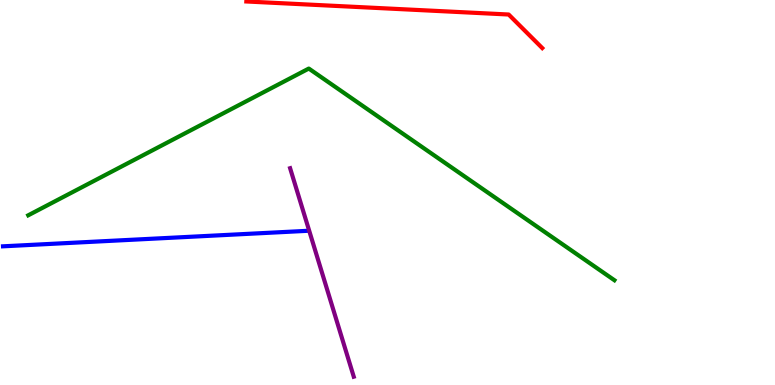[{'lines': ['blue', 'red'], 'intersections': []}, {'lines': ['green', 'red'], 'intersections': []}, {'lines': ['purple', 'red'], 'intersections': []}, {'lines': ['blue', 'green'], 'intersections': []}, {'lines': ['blue', 'purple'], 'intersections': []}, {'lines': ['green', 'purple'], 'intersections': []}]